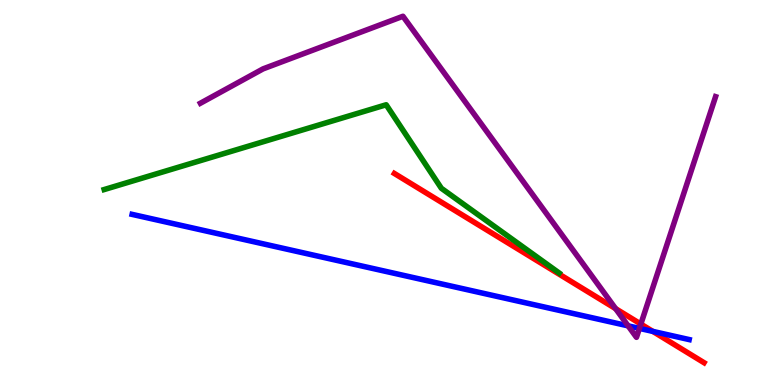[{'lines': ['blue', 'red'], 'intersections': [{'x': 8.42, 'y': 1.39}]}, {'lines': ['green', 'red'], 'intersections': []}, {'lines': ['purple', 'red'], 'intersections': [{'x': 7.94, 'y': 1.98}, {'x': 8.27, 'y': 1.58}]}, {'lines': ['blue', 'green'], 'intersections': []}, {'lines': ['blue', 'purple'], 'intersections': [{'x': 8.1, 'y': 1.54}, {'x': 8.25, 'y': 1.47}]}, {'lines': ['green', 'purple'], 'intersections': []}]